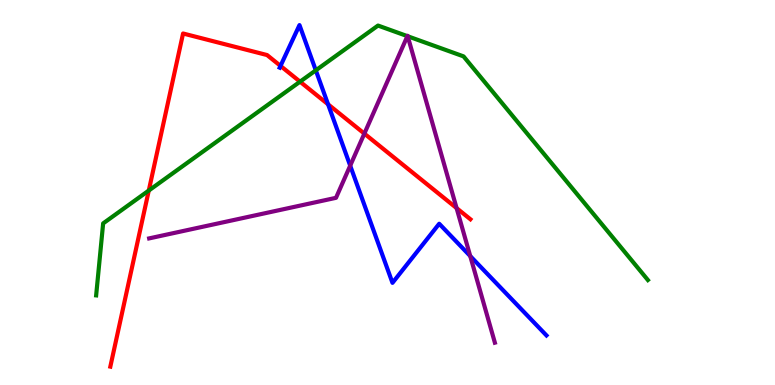[{'lines': ['blue', 'red'], 'intersections': [{'x': 3.62, 'y': 8.29}, {'x': 4.23, 'y': 7.29}]}, {'lines': ['green', 'red'], 'intersections': [{'x': 1.92, 'y': 5.05}, {'x': 3.87, 'y': 7.88}]}, {'lines': ['purple', 'red'], 'intersections': [{'x': 4.7, 'y': 6.53}, {'x': 5.89, 'y': 4.59}]}, {'lines': ['blue', 'green'], 'intersections': [{'x': 4.07, 'y': 8.17}]}, {'lines': ['blue', 'purple'], 'intersections': [{'x': 4.52, 'y': 5.7}, {'x': 6.07, 'y': 3.35}]}, {'lines': ['green', 'purple'], 'intersections': [{'x': 5.26, 'y': 9.06}, {'x': 5.26, 'y': 9.06}]}]